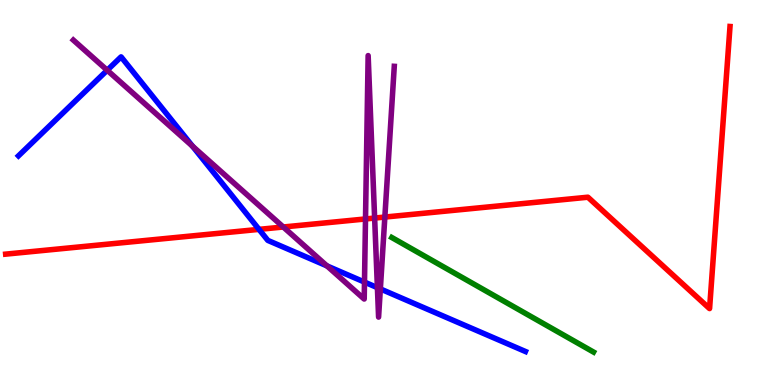[{'lines': ['blue', 'red'], 'intersections': [{'x': 3.34, 'y': 4.04}]}, {'lines': ['green', 'red'], 'intersections': []}, {'lines': ['purple', 'red'], 'intersections': [{'x': 3.66, 'y': 4.1}, {'x': 4.72, 'y': 4.31}, {'x': 4.83, 'y': 4.34}, {'x': 4.97, 'y': 4.36}]}, {'lines': ['blue', 'green'], 'intersections': []}, {'lines': ['blue', 'purple'], 'intersections': [{'x': 1.38, 'y': 8.18}, {'x': 2.48, 'y': 6.2}, {'x': 4.22, 'y': 3.09}, {'x': 4.7, 'y': 2.67}, {'x': 4.87, 'y': 2.53}, {'x': 4.91, 'y': 2.5}]}, {'lines': ['green', 'purple'], 'intersections': []}]